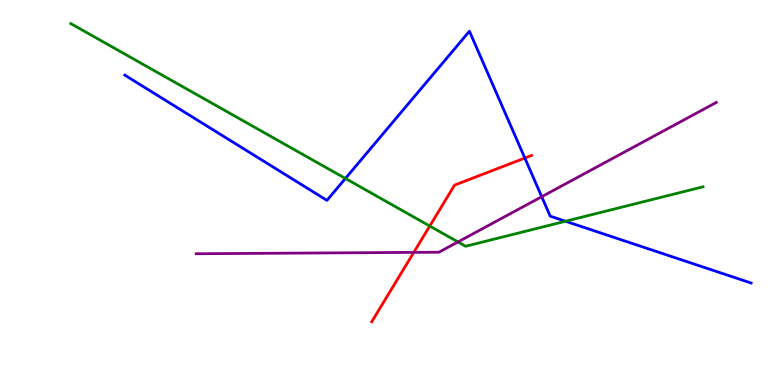[{'lines': ['blue', 'red'], 'intersections': [{'x': 6.77, 'y': 5.89}]}, {'lines': ['green', 'red'], 'intersections': [{'x': 5.55, 'y': 4.13}]}, {'lines': ['purple', 'red'], 'intersections': [{'x': 5.34, 'y': 3.44}]}, {'lines': ['blue', 'green'], 'intersections': [{'x': 4.46, 'y': 5.36}, {'x': 7.3, 'y': 4.25}]}, {'lines': ['blue', 'purple'], 'intersections': [{'x': 6.99, 'y': 4.89}]}, {'lines': ['green', 'purple'], 'intersections': [{'x': 5.91, 'y': 3.72}]}]